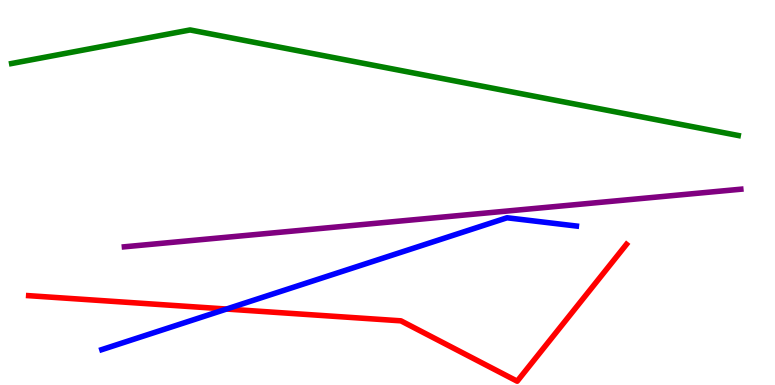[{'lines': ['blue', 'red'], 'intersections': [{'x': 2.92, 'y': 1.97}]}, {'lines': ['green', 'red'], 'intersections': []}, {'lines': ['purple', 'red'], 'intersections': []}, {'lines': ['blue', 'green'], 'intersections': []}, {'lines': ['blue', 'purple'], 'intersections': []}, {'lines': ['green', 'purple'], 'intersections': []}]